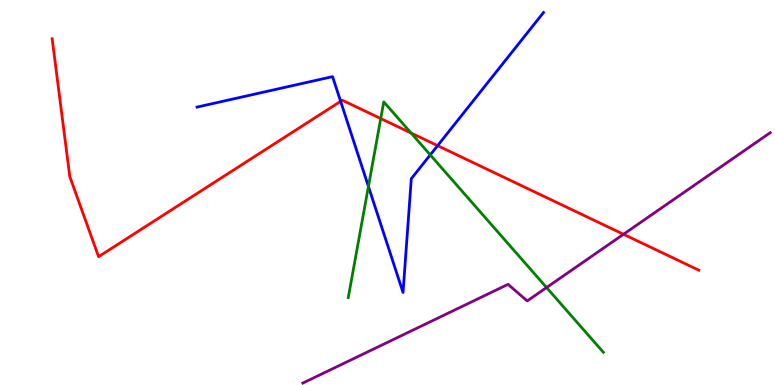[{'lines': ['blue', 'red'], 'intersections': [{'x': 4.4, 'y': 7.37}, {'x': 5.65, 'y': 6.22}]}, {'lines': ['green', 'red'], 'intersections': [{'x': 4.91, 'y': 6.92}, {'x': 5.3, 'y': 6.54}]}, {'lines': ['purple', 'red'], 'intersections': [{'x': 8.04, 'y': 3.91}]}, {'lines': ['blue', 'green'], 'intersections': [{'x': 4.75, 'y': 5.16}, {'x': 5.55, 'y': 5.98}]}, {'lines': ['blue', 'purple'], 'intersections': []}, {'lines': ['green', 'purple'], 'intersections': [{'x': 7.05, 'y': 2.53}]}]